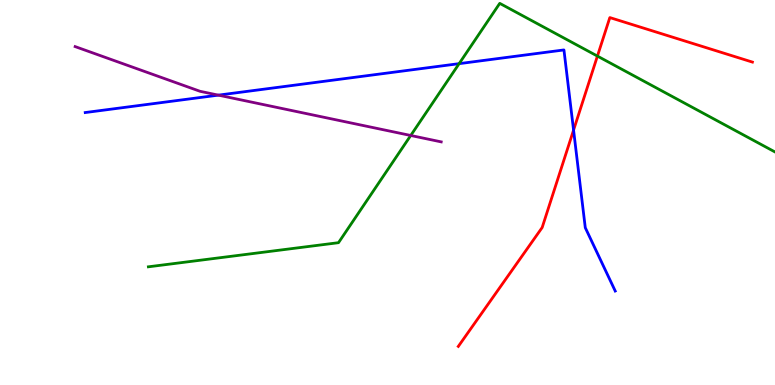[{'lines': ['blue', 'red'], 'intersections': [{'x': 7.4, 'y': 6.62}]}, {'lines': ['green', 'red'], 'intersections': [{'x': 7.71, 'y': 8.54}]}, {'lines': ['purple', 'red'], 'intersections': []}, {'lines': ['blue', 'green'], 'intersections': [{'x': 5.92, 'y': 8.35}]}, {'lines': ['blue', 'purple'], 'intersections': [{'x': 2.82, 'y': 7.53}]}, {'lines': ['green', 'purple'], 'intersections': [{'x': 5.3, 'y': 6.48}]}]